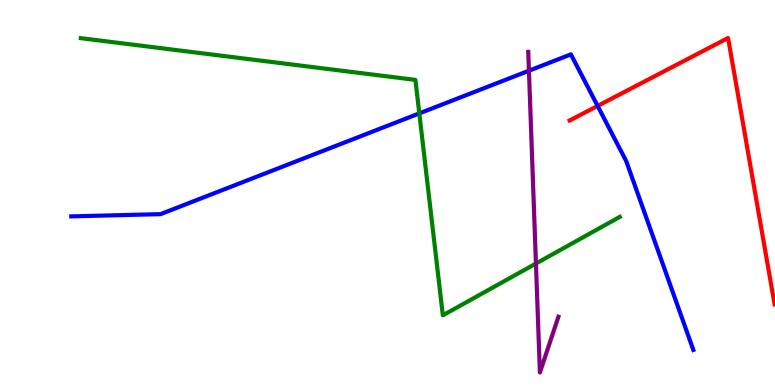[{'lines': ['blue', 'red'], 'intersections': [{'x': 7.71, 'y': 7.25}]}, {'lines': ['green', 'red'], 'intersections': []}, {'lines': ['purple', 'red'], 'intersections': []}, {'lines': ['blue', 'green'], 'intersections': [{'x': 5.41, 'y': 7.05}]}, {'lines': ['blue', 'purple'], 'intersections': [{'x': 6.83, 'y': 8.16}]}, {'lines': ['green', 'purple'], 'intersections': [{'x': 6.92, 'y': 3.15}]}]